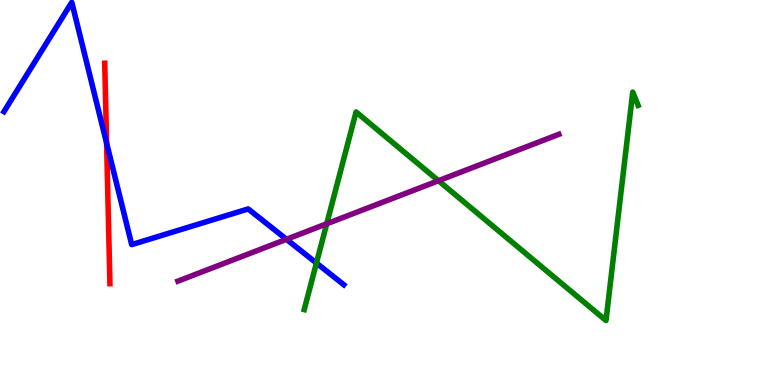[{'lines': ['blue', 'red'], 'intersections': [{'x': 1.38, 'y': 6.28}]}, {'lines': ['green', 'red'], 'intersections': []}, {'lines': ['purple', 'red'], 'intersections': []}, {'lines': ['blue', 'green'], 'intersections': [{'x': 4.08, 'y': 3.17}]}, {'lines': ['blue', 'purple'], 'intersections': [{'x': 3.7, 'y': 3.78}]}, {'lines': ['green', 'purple'], 'intersections': [{'x': 4.22, 'y': 4.19}, {'x': 5.66, 'y': 5.31}]}]